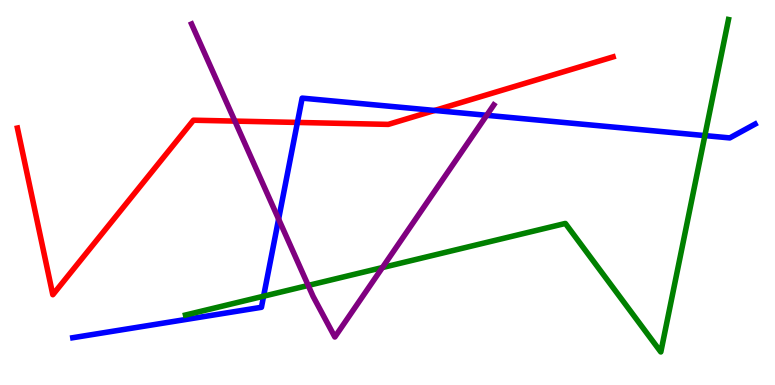[{'lines': ['blue', 'red'], 'intersections': [{'x': 3.84, 'y': 6.82}, {'x': 5.61, 'y': 7.13}]}, {'lines': ['green', 'red'], 'intersections': []}, {'lines': ['purple', 'red'], 'intersections': [{'x': 3.03, 'y': 6.85}]}, {'lines': ['blue', 'green'], 'intersections': [{'x': 3.4, 'y': 2.31}, {'x': 9.1, 'y': 6.48}]}, {'lines': ['blue', 'purple'], 'intersections': [{'x': 3.59, 'y': 4.31}, {'x': 6.28, 'y': 7.01}]}, {'lines': ['green', 'purple'], 'intersections': [{'x': 3.98, 'y': 2.59}, {'x': 4.93, 'y': 3.05}]}]